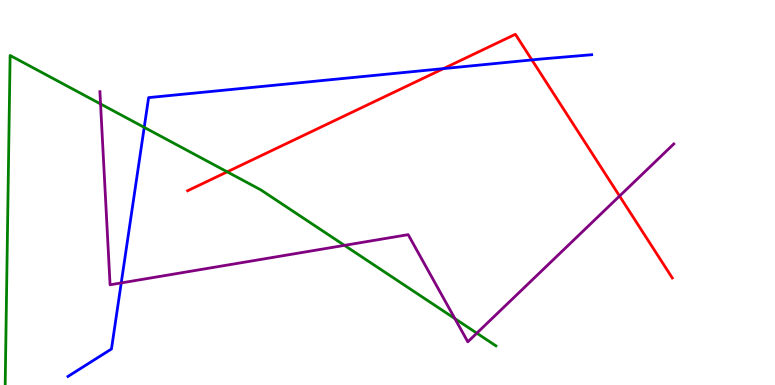[{'lines': ['blue', 'red'], 'intersections': [{'x': 5.72, 'y': 8.22}, {'x': 6.86, 'y': 8.44}]}, {'lines': ['green', 'red'], 'intersections': [{'x': 2.93, 'y': 5.54}]}, {'lines': ['purple', 'red'], 'intersections': [{'x': 7.99, 'y': 4.91}]}, {'lines': ['blue', 'green'], 'intersections': [{'x': 1.86, 'y': 6.69}]}, {'lines': ['blue', 'purple'], 'intersections': [{'x': 1.56, 'y': 2.65}]}, {'lines': ['green', 'purple'], 'intersections': [{'x': 1.3, 'y': 7.3}, {'x': 4.44, 'y': 3.63}, {'x': 5.87, 'y': 1.72}, {'x': 6.15, 'y': 1.35}]}]